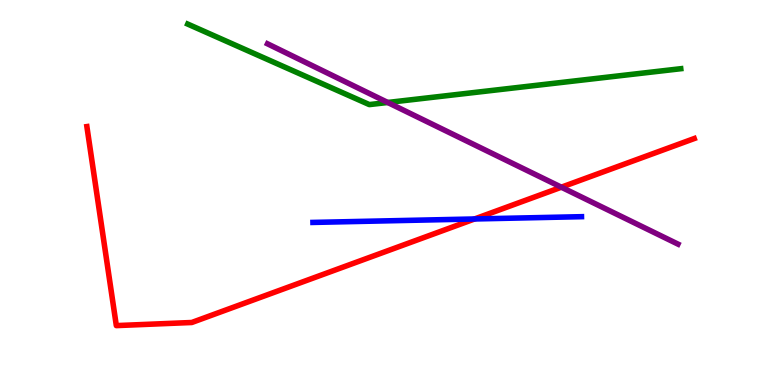[{'lines': ['blue', 'red'], 'intersections': [{'x': 6.12, 'y': 4.31}]}, {'lines': ['green', 'red'], 'intersections': []}, {'lines': ['purple', 'red'], 'intersections': [{'x': 7.24, 'y': 5.14}]}, {'lines': ['blue', 'green'], 'intersections': []}, {'lines': ['blue', 'purple'], 'intersections': []}, {'lines': ['green', 'purple'], 'intersections': [{'x': 5.0, 'y': 7.34}]}]